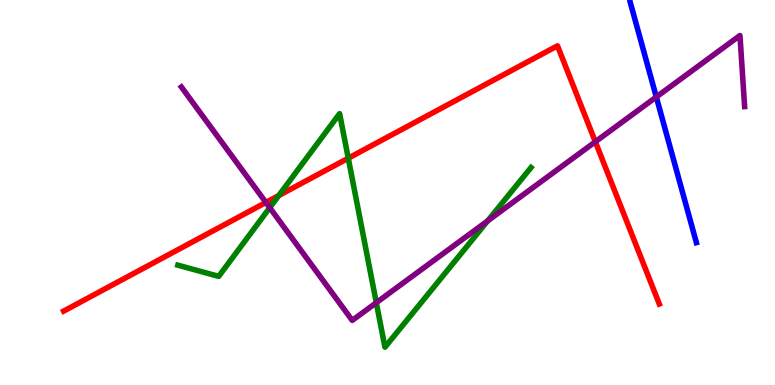[{'lines': ['blue', 'red'], 'intersections': []}, {'lines': ['green', 'red'], 'intersections': [{'x': 3.6, 'y': 4.92}, {'x': 4.49, 'y': 5.89}]}, {'lines': ['purple', 'red'], 'intersections': [{'x': 3.43, 'y': 4.74}, {'x': 7.68, 'y': 6.32}]}, {'lines': ['blue', 'green'], 'intersections': []}, {'lines': ['blue', 'purple'], 'intersections': [{'x': 8.47, 'y': 7.48}]}, {'lines': ['green', 'purple'], 'intersections': [{'x': 3.48, 'y': 4.61}, {'x': 4.86, 'y': 2.14}, {'x': 6.29, 'y': 4.26}]}]